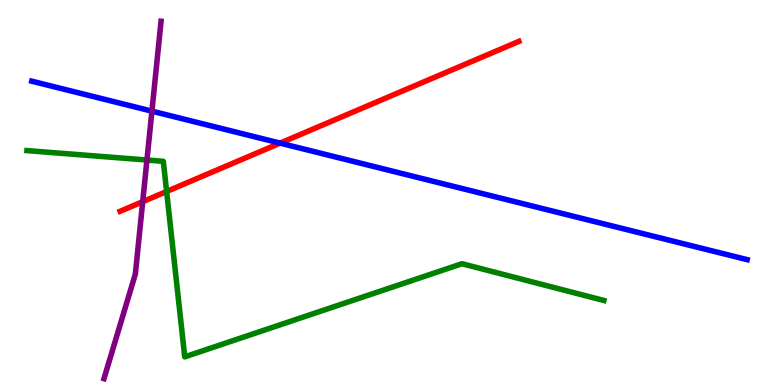[{'lines': ['blue', 'red'], 'intersections': [{'x': 3.61, 'y': 6.28}]}, {'lines': ['green', 'red'], 'intersections': [{'x': 2.15, 'y': 5.03}]}, {'lines': ['purple', 'red'], 'intersections': [{'x': 1.84, 'y': 4.76}]}, {'lines': ['blue', 'green'], 'intersections': []}, {'lines': ['blue', 'purple'], 'intersections': [{'x': 1.96, 'y': 7.11}]}, {'lines': ['green', 'purple'], 'intersections': [{'x': 1.9, 'y': 5.84}]}]